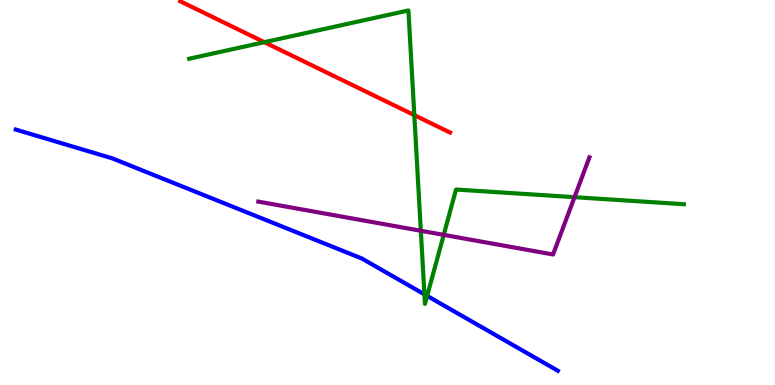[{'lines': ['blue', 'red'], 'intersections': []}, {'lines': ['green', 'red'], 'intersections': [{'x': 3.41, 'y': 8.9}, {'x': 5.35, 'y': 7.01}]}, {'lines': ['purple', 'red'], 'intersections': []}, {'lines': ['blue', 'green'], 'intersections': [{'x': 5.48, 'y': 2.35}, {'x': 5.51, 'y': 2.31}]}, {'lines': ['blue', 'purple'], 'intersections': []}, {'lines': ['green', 'purple'], 'intersections': [{'x': 5.43, 'y': 4.01}, {'x': 5.73, 'y': 3.9}, {'x': 7.41, 'y': 4.88}]}]